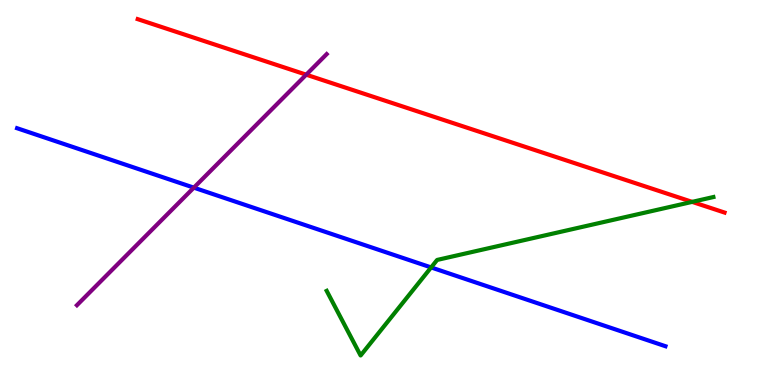[{'lines': ['blue', 'red'], 'intersections': []}, {'lines': ['green', 'red'], 'intersections': [{'x': 8.93, 'y': 4.76}]}, {'lines': ['purple', 'red'], 'intersections': [{'x': 3.95, 'y': 8.06}]}, {'lines': ['blue', 'green'], 'intersections': [{'x': 5.56, 'y': 3.05}]}, {'lines': ['blue', 'purple'], 'intersections': [{'x': 2.5, 'y': 5.13}]}, {'lines': ['green', 'purple'], 'intersections': []}]